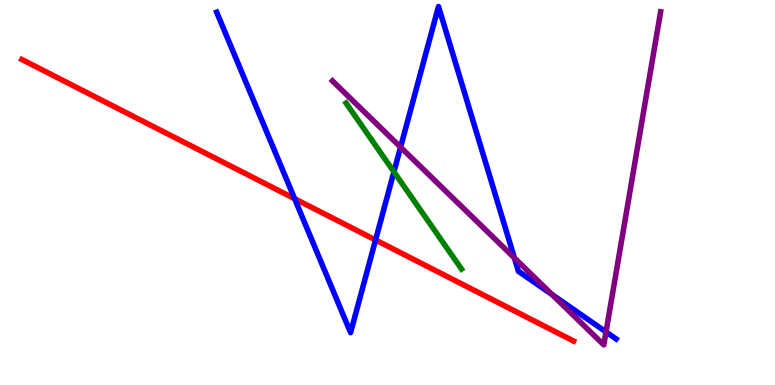[{'lines': ['blue', 'red'], 'intersections': [{'x': 3.8, 'y': 4.84}, {'x': 4.85, 'y': 3.77}]}, {'lines': ['green', 'red'], 'intersections': []}, {'lines': ['purple', 'red'], 'intersections': []}, {'lines': ['blue', 'green'], 'intersections': [{'x': 5.08, 'y': 5.54}]}, {'lines': ['blue', 'purple'], 'intersections': [{'x': 5.17, 'y': 6.18}, {'x': 6.64, 'y': 3.3}, {'x': 7.12, 'y': 2.35}, {'x': 7.82, 'y': 1.38}]}, {'lines': ['green', 'purple'], 'intersections': []}]